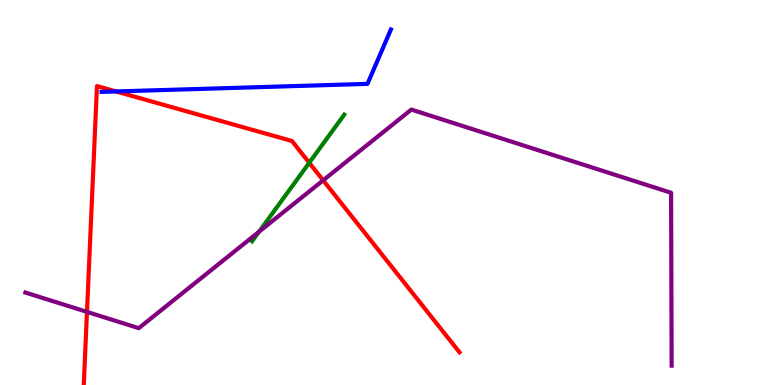[{'lines': ['blue', 'red'], 'intersections': [{'x': 1.5, 'y': 7.62}]}, {'lines': ['green', 'red'], 'intersections': [{'x': 3.99, 'y': 5.77}]}, {'lines': ['purple', 'red'], 'intersections': [{'x': 1.12, 'y': 1.9}, {'x': 4.17, 'y': 5.32}]}, {'lines': ['blue', 'green'], 'intersections': []}, {'lines': ['blue', 'purple'], 'intersections': []}, {'lines': ['green', 'purple'], 'intersections': [{'x': 3.34, 'y': 3.98}]}]